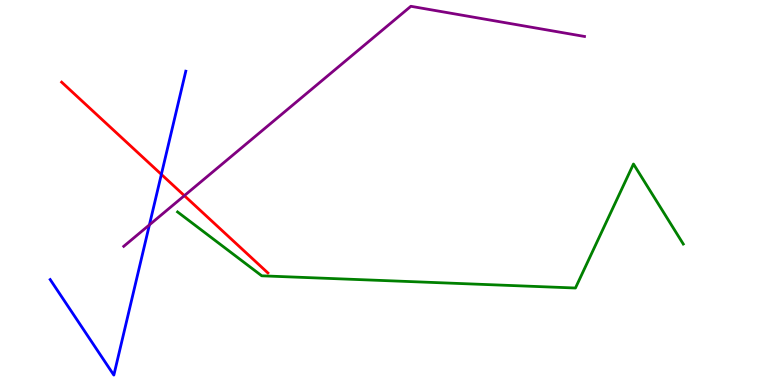[{'lines': ['blue', 'red'], 'intersections': [{'x': 2.08, 'y': 5.47}]}, {'lines': ['green', 'red'], 'intersections': []}, {'lines': ['purple', 'red'], 'intersections': [{'x': 2.38, 'y': 4.92}]}, {'lines': ['blue', 'green'], 'intersections': []}, {'lines': ['blue', 'purple'], 'intersections': [{'x': 1.93, 'y': 4.16}]}, {'lines': ['green', 'purple'], 'intersections': []}]